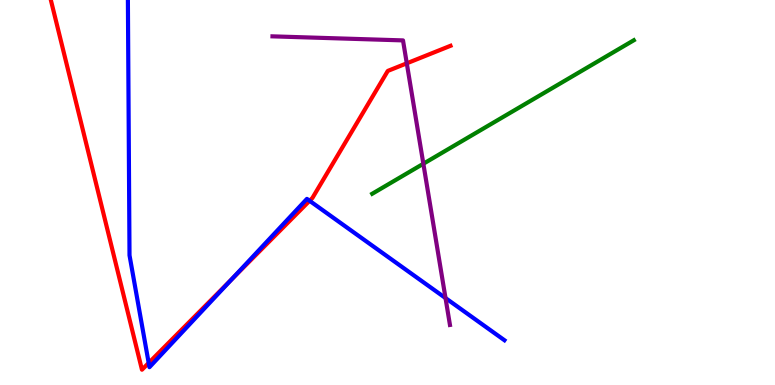[{'lines': ['blue', 'red'], 'intersections': [{'x': 1.92, 'y': 0.573}, {'x': 2.99, 'y': 2.74}, {'x': 3.99, 'y': 4.78}]}, {'lines': ['green', 'red'], 'intersections': []}, {'lines': ['purple', 'red'], 'intersections': [{'x': 5.25, 'y': 8.36}]}, {'lines': ['blue', 'green'], 'intersections': []}, {'lines': ['blue', 'purple'], 'intersections': [{'x': 5.75, 'y': 2.26}]}, {'lines': ['green', 'purple'], 'intersections': [{'x': 5.46, 'y': 5.75}]}]